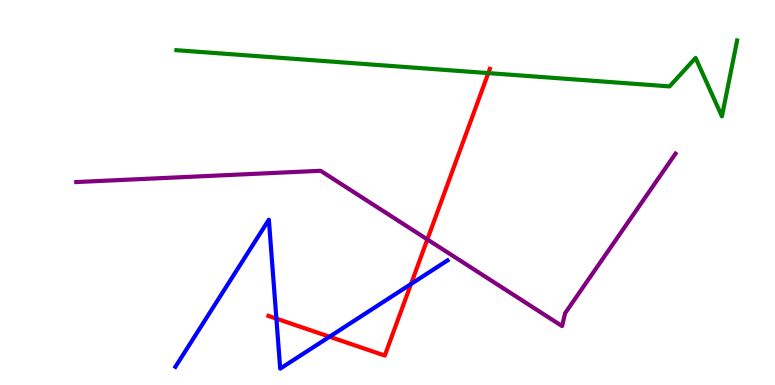[{'lines': ['blue', 'red'], 'intersections': [{'x': 3.57, 'y': 1.72}, {'x': 4.25, 'y': 1.25}, {'x': 5.3, 'y': 2.62}]}, {'lines': ['green', 'red'], 'intersections': [{'x': 6.3, 'y': 8.1}]}, {'lines': ['purple', 'red'], 'intersections': [{'x': 5.51, 'y': 3.78}]}, {'lines': ['blue', 'green'], 'intersections': []}, {'lines': ['blue', 'purple'], 'intersections': []}, {'lines': ['green', 'purple'], 'intersections': []}]